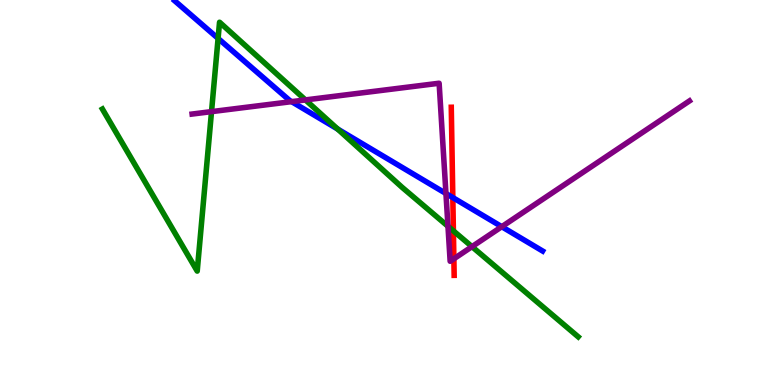[{'lines': ['blue', 'red'], 'intersections': [{'x': 5.84, 'y': 4.87}]}, {'lines': ['green', 'red'], 'intersections': [{'x': 5.85, 'y': 4.0}]}, {'lines': ['purple', 'red'], 'intersections': [{'x': 5.86, 'y': 3.28}]}, {'lines': ['blue', 'green'], 'intersections': [{'x': 2.81, 'y': 9.0}, {'x': 4.36, 'y': 6.65}]}, {'lines': ['blue', 'purple'], 'intersections': [{'x': 3.76, 'y': 7.36}, {'x': 5.75, 'y': 4.97}, {'x': 6.47, 'y': 4.11}]}, {'lines': ['green', 'purple'], 'intersections': [{'x': 2.73, 'y': 7.1}, {'x': 3.94, 'y': 7.4}, {'x': 5.78, 'y': 4.12}, {'x': 6.09, 'y': 3.59}]}]